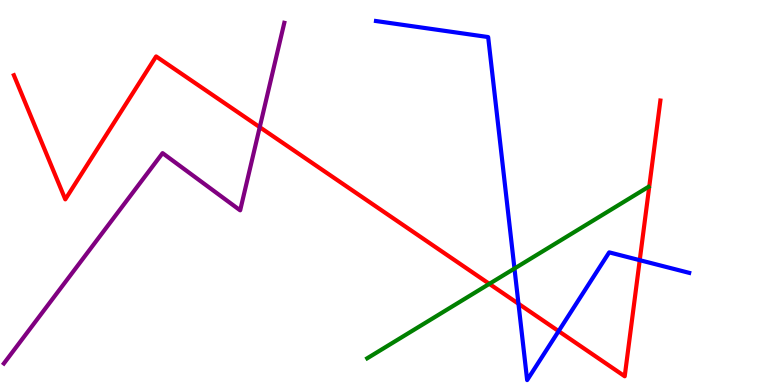[{'lines': ['blue', 'red'], 'intersections': [{'x': 6.69, 'y': 2.11}, {'x': 7.21, 'y': 1.4}, {'x': 8.25, 'y': 3.24}]}, {'lines': ['green', 'red'], 'intersections': [{'x': 6.31, 'y': 2.63}]}, {'lines': ['purple', 'red'], 'intersections': [{'x': 3.35, 'y': 6.7}]}, {'lines': ['blue', 'green'], 'intersections': [{'x': 6.64, 'y': 3.03}]}, {'lines': ['blue', 'purple'], 'intersections': []}, {'lines': ['green', 'purple'], 'intersections': []}]